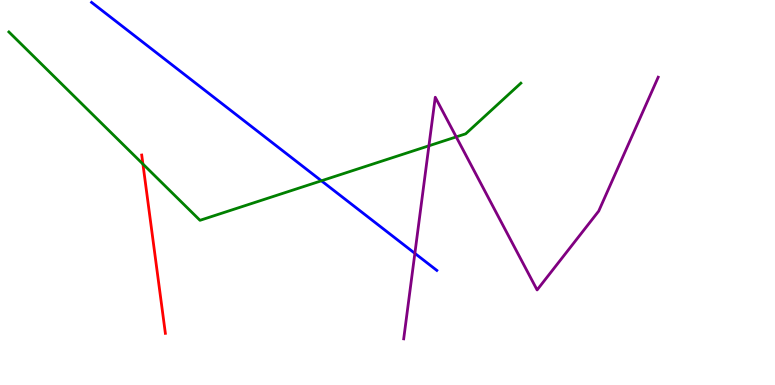[{'lines': ['blue', 'red'], 'intersections': []}, {'lines': ['green', 'red'], 'intersections': [{'x': 1.84, 'y': 5.74}]}, {'lines': ['purple', 'red'], 'intersections': []}, {'lines': ['blue', 'green'], 'intersections': [{'x': 4.15, 'y': 5.3}]}, {'lines': ['blue', 'purple'], 'intersections': [{'x': 5.35, 'y': 3.42}]}, {'lines': ['green', 'purple'], 'intersections': [{'x': 5.53, 'y': 6.21}, {'x': 5.89, 'y': 6.44}]}]